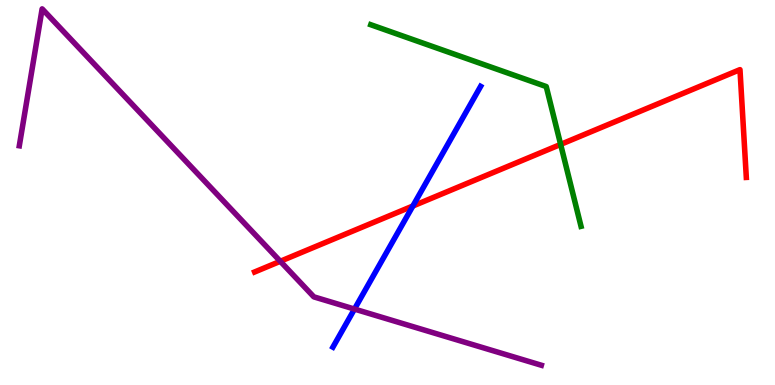[{'lines': ['blue', 'red'], 'intersections': [{'x': 5.33, 'y': 4.65}]}, {'lines': ['green', 'red'], 'intersections': [{'x': 7.23, 'y': 6.25}]}, {'lines': ['purple', 'red'], 'intersections': [{'x': 3.62, 'y': 3.21}]}, {'lines': ['blue', 'green'], 'intersections': []}, {'lines': ['blue', 'purple'], 'intersections': [{'x': 4.57, 'y': 1.97}]}, {'lines': ['green', 'purple'], 'intersections': []}]